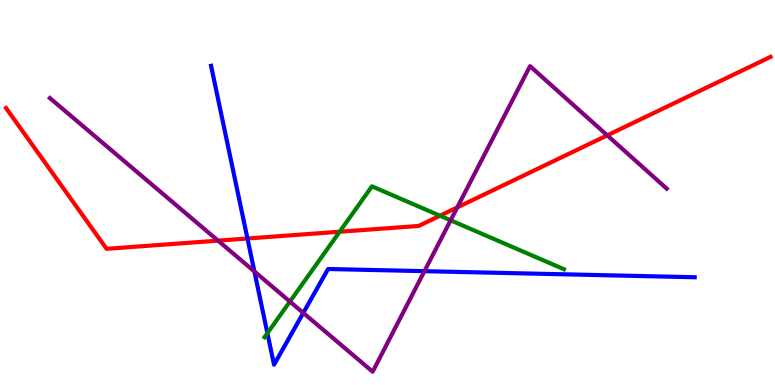[{'lines': ['blue', 'red'], 'intersections': [{'x': 3.19, 'y': 3.81}]}, {'lines': ['green', 'red'], 'intersections': [{'x': 4.38, 'y': 3.98}, {'x': 5.68, 'y': 4.4}]}, {'lines': ['purple', 'red'], 'intersections': [{'x': 2.81, 'y': 3.75}, {'x': 5.9, 'y': 4.61}, {'x': 7.84, 'y': 6.48}]}, {'lines': ['blue', 'green'], 'intersections': [{'x': 3.45, 'y': 1.35}]}, {'lines': ['blue', 'purple'], 'intersections': [{'x': 3.28, 'y': 2.95}, {'x': 3.91, 'y': 1.87}, {'x': 5.48, 'y': 2.96}]}, {'lines': ['green', 'purple'], 'intersections': [{'x': 3.74, 'y': 2.17}, {'x': 5.81, 'y': 4.28}]}]